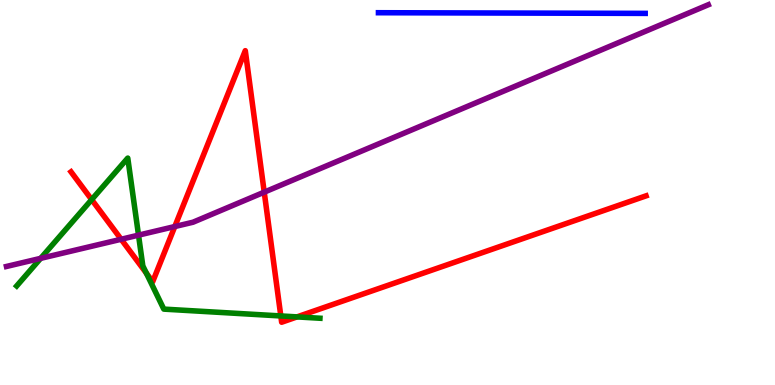[{'lines': ['blue', 'red'], 'intersections': []}, {'lines': ['green', 'red'], 'intersections': [{'x': 1.18, 'y': 4.82}, {'x': 1.89, 'y': 2.9}, {'x': 3.62, 'y': 1.79}, {'x': 3.83, 'y': 1.77}]}, {'lines': ['purple', 'red'], 'intersections': [{'x': 1.56, 'y': 3.79}, {'x': 2.26, 'y': 4.12}, {'x': 3.41, 'y': 5.01}]}, {'lines': ['blue', 'green'], 'intersections': []}, {'lines': ['blue', 'purple'], 'intersections': []}, {'lines': ['green', 'purple'], 'intersections': [{'x': 0.525, 'y': 3.29}, {'x': 1.79, 'y': 3.89}]}]